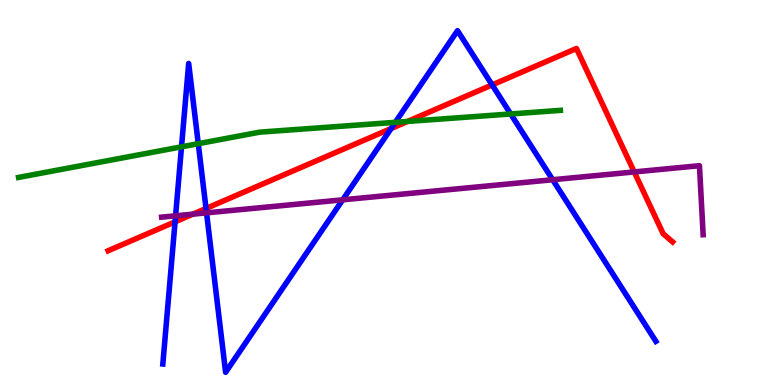[{'lines': ['blue', 'red'], 'intersections': [{'x': 2.26, 'y': 4.24}, {'x': 2.66, 'y': 4.59}, {'x': 5.05, 'y': 6.66}, {'x': 6.35, 'y': 7.79}]}, {'lines': ['green', 'red'], 'intersections': [{'x': 5.26, 'y': 6.85}]}, {'lines': ['purple', 'red'], 'intersections': [{'x': 2.49, 'y': 4.44}, {'x': 8.18, 'y': 5.53}]}, {'lines': ['blue', 'green'], 'intersections': [{'x': 2.34, 'y': 6.19}, {'x': 2.56, 'y': 6.27}, {'x': 5.1, 'y': 6.82}, {'x': 6.59, 'y': 7.04}]}, {'lines': ['blue', 'purple'], 'intersections': [{'x': 2.27, 'y': 4.39}, {'x': 2.67, 'y': 4.47}, {'x': 4.42, 'y': 4.81}, {'x': 7.13, 'y': 5.33}]}, {'lines': ['green', 'purple'], 'intersections': []}]